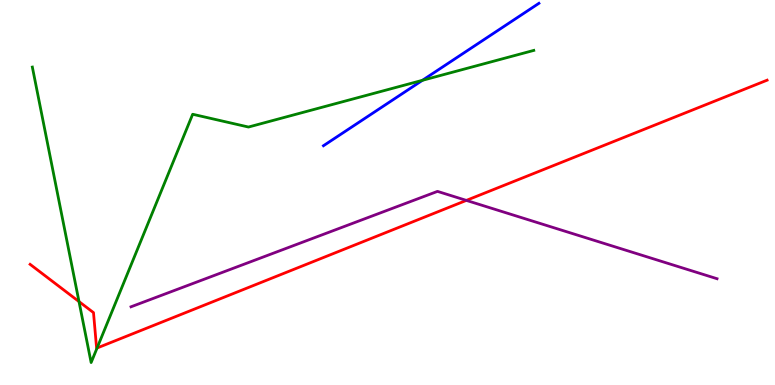[{'lines': ['blue', 'red'], 'intersections': []}, {'lines': ['green', 'red'], 'intersections': [{'x': 1.02, 'y': 2.17}, {'x': 1.25, 'y': 0.961}]}, {'lines': ['purple', 'red'], 'intersections': [{'x': 6.02, 'y': 4.79}]}, {'lines': ['blue', 'green'], 'intersections': [{'x': 5.45, 'y': 7.91}]}, {'lines': ['blue', 'purple'], 'intersections': []}, {'lines': ['green', 'purple'], 'intersections': []}]